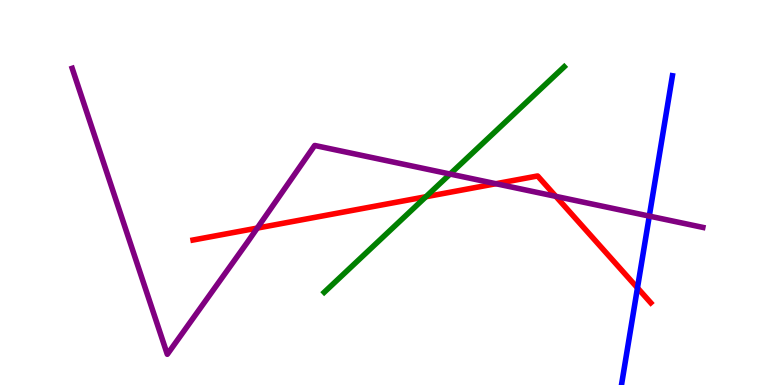[{'lines': ['blue', 'red'], 'intersections': [{'x': 8.23, 'y': 2.52}]}, {'lines': ['green', 'red'], 'intersections': [{'x': 5.5, 'y': 4.89}]}, {'lines': ['purple', 'red'], 'intersections': [{'x': 3.32, 'y': 4.08}, {'x': 6.4, 'y': 5.23}, {'x': 7.17, 'y': 4.9}]}, {'lines': ['blue', 'green'], 'intersections': []}, {'lines': ['blue', 'purple'], 'intersections': [{'x': 8.38, 'y': 4.39}]}, {'lines': ['green', 'purple'], 'intersections': [{'x': 5.81, 'y': 5.48}]}]